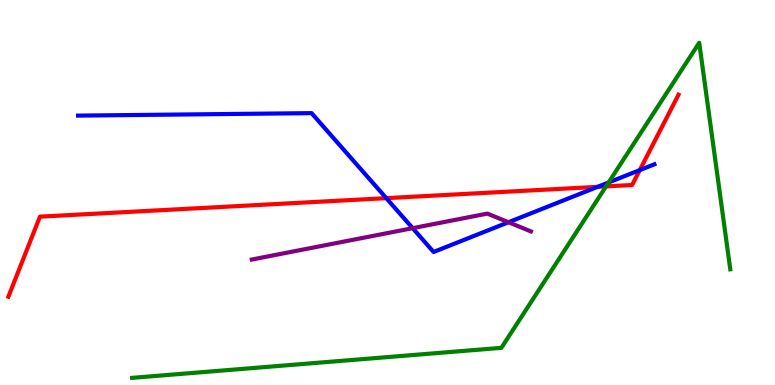[{'lines': ['blue', 'red'], 'intersections': [{'x': 4.98, 'y': 4.85}, {'x': 7.71, 'y': 5.15}, {'x': 8.26, 'y': 5.58}]}, {'lines': ['green', 'red'], 'intersections': [{'x': 7.82, 'y': 5.16}]}, {'lines': ['purple', 'red'], 'intersections': []}, {'lines': ['blue', 'green'], 'intersections': [{'x': 7.85, 'y': 5.26}]}, {'lines': ['blue', 'purple'], 'intersections': [{'x': 5.32, 'y': 4.07}, {'x': 6.56, 'y': 4.23}]}, {'lines': ['green', 'purple'], 'intersections': []}]